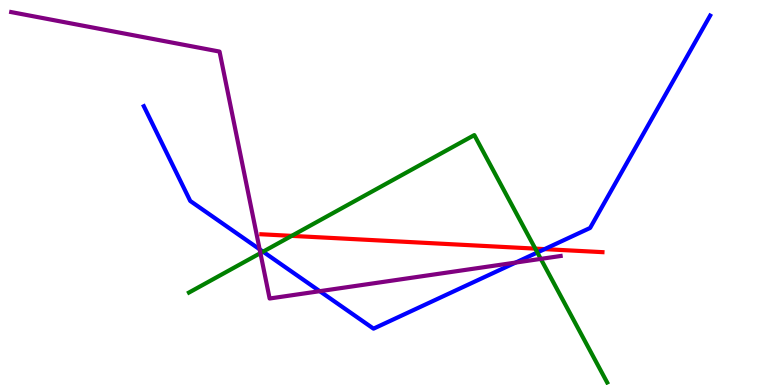[{'lines': ['blue', 'red'], 'intersections': [{'x': 7.03, 'y': 3.53}]}, {'lines': ['green', 'red'], 'intersections': [{'x': 3.76, 'y': 3.87}, {'x': 6.91, 'y': 3.54}]}, {'lines': ['purple', 'red'], 'intersections': []}, {'lines': ['blue', 'green'], 'intersections': [{'x': 3.39, 'y': 3.46}, {'x': 6.93, 'y': 3.44}]}, {'lines': ['blue', 'purple'], 'intersections': [{'x': 3.35, 'y': 3.52}, {'x': 4.13, 'y': 2.44}, {'x': 6.65, 'y': 3.18}]}, {'lines': ['green', 'purple'], 'intersections': [{'x': 3.36, 'y': 3.43}, {'x': 6.98, 'y': 3.28}]}]